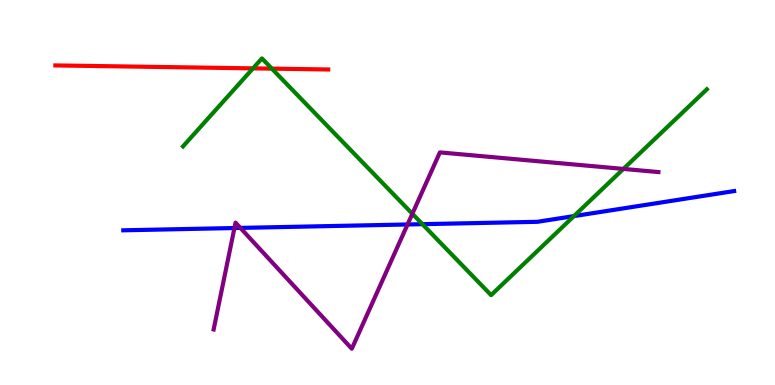[{'lines': ['blue', 'red'], 'intersections': []}, {'lines': ['green', 'red'], 'intersections': [{'x': 3.26, 'y': 8.22}, {'x': 3.51, 'y': 8.22}]}, {'lines': ['purple', 'red'], 'intersections': []}, {'lines': ['blue', 'green'], 'intersections': [{'x': 5.45, 'y': 4.18}, {'x': 7.41, 'y': 4.39}]}, {'lines': ['blue', 'purple'], 'intersections': [{'x': 3.02, 'y': 4.08}, {'x': 3.1, 'y': 4.08}, {'x': 5.26, 'y': 4.17}]}, {'lines': ['green', 'purple'], 'intersections': [{'x': 5.32, 'y': 4.45}, {'x': 8.04, 'y': 5.61}]}]